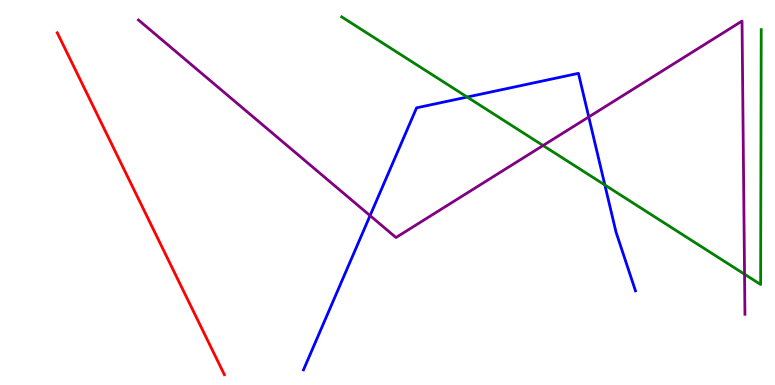[{'lines': ['blue', 'red'], 'intersections': []}, {'lines': ['green', 'red'], 'intersections': []}, {'lines': ['purple', 'red'], 'intersections': []}, {'lines': ['blue', 'green'], 'intersections': [{'x': 6.03, 'y': 7.48}, {'x': 7.8, 'y': 5.2}]}, {'lines': ['blue', 'purple'], 'intersections': [{'x': 4.78, 'y': 4.4}, {'x': 7.6, 'y': 6.96}]}, {'lines': ['green', 'purple'], 'intersections': [{'x': 7.01, 'y': 6.22}, {'x': 9.61, 'y': 2.88}]}]